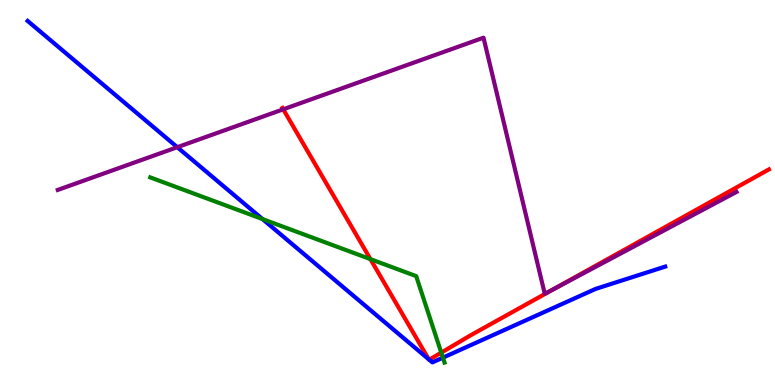[{'lines': ['blue', 'red'], 'intersections': [{'x': 5.53, 'y': 0.668}, {'x': 5.54, 'y': 0.657}]}, {'lines': ['green', 'red'], 'intersections': [{'x': 4.78, 'y': 3.27}, {'x': 5.69, 'y': 0.841}]}, {'lines': ['purple', 'red'], 'intersections': [{'x': 3.65, 'y': 7.16}, {'x': 7.15, 'y': 2.49}]}, {'lines': ['blue', 'green'], 'intersections': [{'x': 3.39, 'y': 4.31}, {'x': 5.72, 'y': 0.71}]}, {'lines': ['blue', 'purple'], 'intersections': [{'x': 2.29, 'y': 6.18}]}, {'lines': ['green', 'purple'], 'intersections': []}]